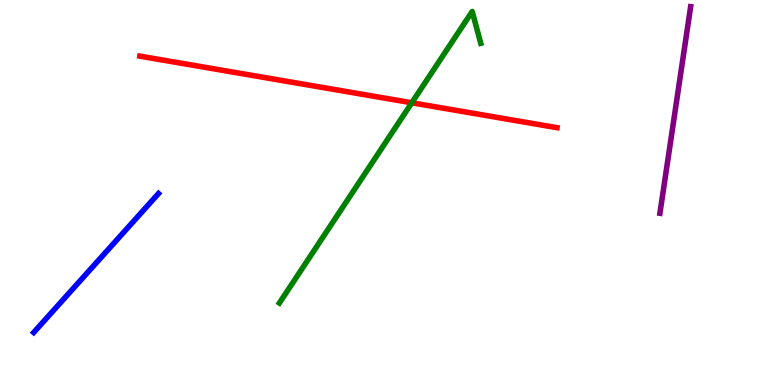[{'lines': ['blue', 'red'], 'intersections': []}, {'lines': ['green', 'red'], 'intersections': [{'x': 5.31, 'y': 7.33}]}, {'lines': ['purple', 'red'], 'intersections': []}, {'lines': ['blue', 'green'], 'intersections': []}, {'lines': ['blue', 'purple'], 'intersections': []}, {'lines': ['green', 'purple'], 'intersections': []}]